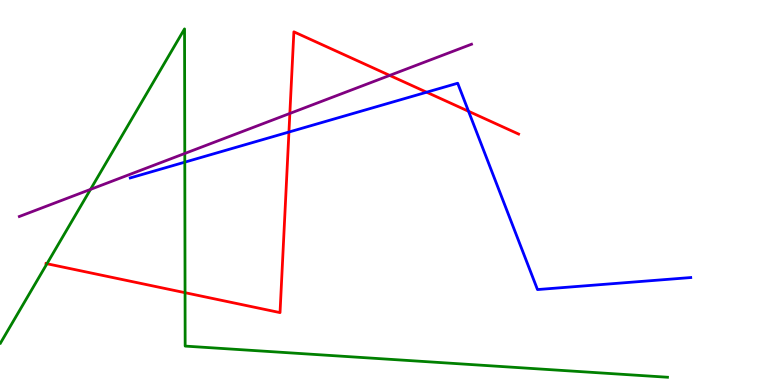[{'lines': ['blue', 'red'], 'intersections': [{'x': 3.73, 'y': 6.57}, {'x': 5.5, 'y': 7.6}, {'x': 6.05, 'y': 7.11}]}, {'lines': ['green', 'red'], 'intersections': [{'x': 0.606, 'y': 3.15}, {'x': 2.39, 'y': 2.4}]}, {'lines': ['purple', 'red'], 'intersections': [{'x': 3.74, 'y': 7.05}, {'x': 5.03, 'y': 8.04}]}, {'lines': ['blue', 'green'], 'intersections': [{'x': 2.38, 'y': 5.79}]}, {'lines': ['blue', 'purple'], 'intersections': []}, {'lines': ['green', 'purple'], 'intersections': [{'x': 1.17, 'y': 5.08}, {'x': 2.38, 'y': 6.01}]}]